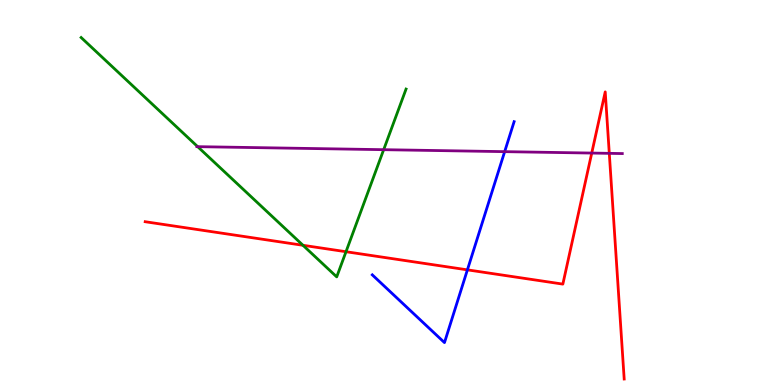[{'lines': ['blue', 'red'], 'intersections': [{'x': 6.03, 'y': 2.99}]}, {'lines': ['green', 'red'], 'intersections': [{'x': 3.91, 'y': 3.63}, {'x': 4.46, 'y': 3.46}]}, {'lines': ['purple', 'red'], 'intersections': [{'x': 7.64, 'y': 6.02}, {'x': 7.86, 'y': 6.02}]}, {'lines': ['blue', 'green'], 'intersections': []}, {'lines': ['blue', 'purple'], 'intersections': [{'x': 6.51, 'y': 6.06}]}, {'lines': ['green', 'purple'], 'intersections': [{'x': 2.55, 'y': 6.19}, {'x': 4.95, 'y': 6.11}]}]